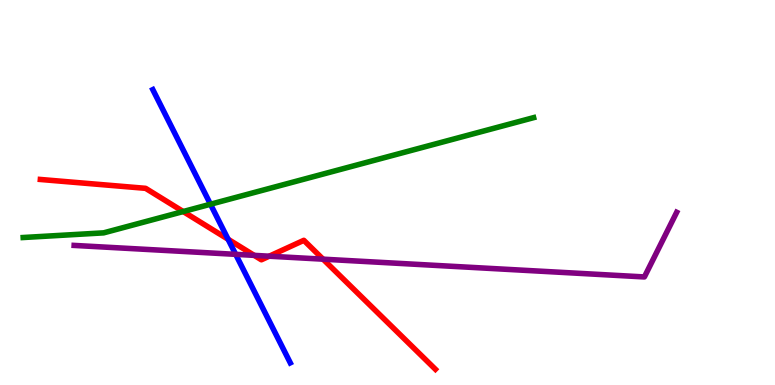[{'lines': ['blue', 'red'], 'intersections': [{'x': 2.94, 'y': 3.79}]}, {'lines': ['green', 'red'], 'intersections': [{'x': 2.36, 'y': 4.51}]}, {'lines': ['purple', 'red'], 'intersections': [{'x': 3.28, 'y': 3.37}, {'x': 3.47, 'y': 3.35}, {'x': 4.17, 'y': 3.27}]}, {'lines': ['blue', 'green'], 'intersections': [{'x': 2.72, 'y': 4.7}]}, {'lines': ['blue', 'purple'], 'intersections': [{'x': 3.04, 'y': 3.39}]}, {'lines': ['green', 'purple'], 'intersections': []}]